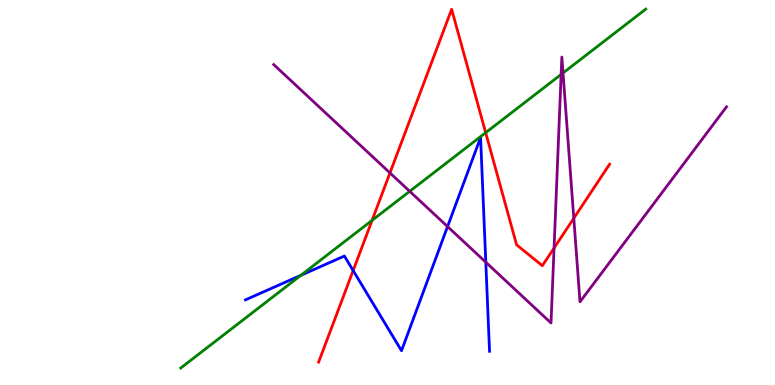[{'lines': ['blue', 'red'], 'intersections': [{'x': 4.56, 'y': 2.97}]}, {'lines': ['green', 'red'], 'intersections': [{'x': 4.8, 'y': 4.28}, {'x': 6.27, 'y': 6.55}]}, {'lines': ['purple', 'red'], 'intersections': [{'x': 5.03, 'y': 5.51}, {'x': 7.15, 'y': 3.56}, {'x': 7.4, 'y': 4.33}]}, {'lines': ['blue', 'green'], 'intersections': [{'x': 3.88, 'y': 2.85}]}, {'lines': ['blue', 'purple'], 'intersections': [{'x': 5.77, 'y': 4.11}, {'x': 6.27, 'y': 3.19}]}, {'lines': ['green', 'purple'], 'intersections': [{'x': 5.29, 'y': 5.03}, {'x': 7.24, 'y': 8.07}, {'x': 7.26, 'y': 8.1}]}]